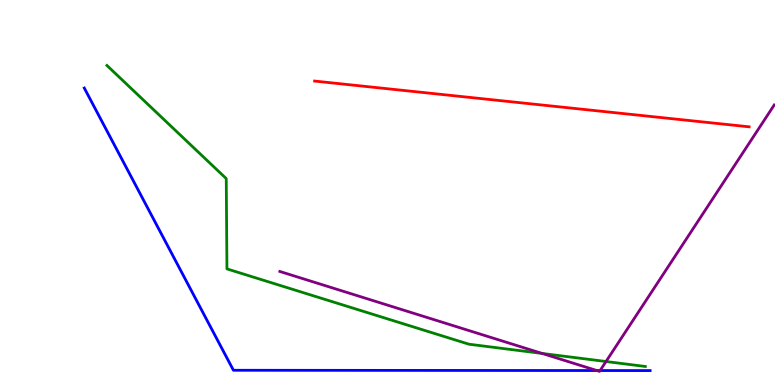[{'lines': ['blue', 'red'], 'intersections': []}, {'lines': ['green', 'red'], 'intersections': []}, {'lines': ['purple', 'red'], 'intersections': []}, {'lines': ['blue', 'green'], 'intersections': []}, {'lines': ['blue', 'purple'], 'intersections': [{'x': 7.7, 'y': 0.375}, {'x': 7.74, 'y': 0.375}]}, {'lines': ['green', 'purple'], 'intersections': [{'x': 7.0, 'y': 0.819}, {'x': 7.82, 'y': 0.61}]}]